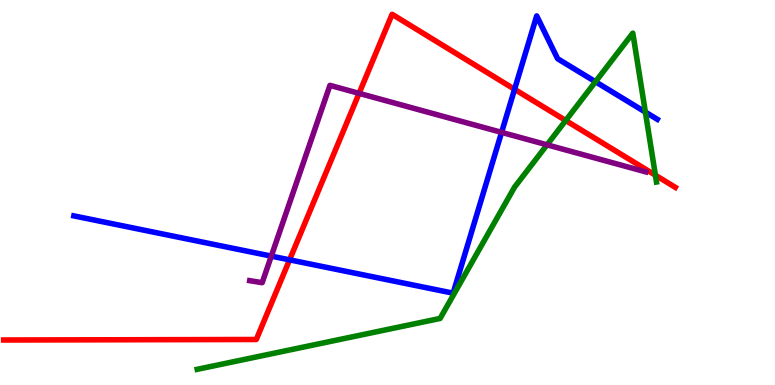[{'lines': ['blue', 'red'], 'intersections': [{'x': 3.74, 'y': 3.25}, {'x': 6.64, 'y': 7.68}]}, {'lines': ['green', 'red'], 'intersections': [{'x': 7.3, 'y': 6.87}, {'x': 8.46, 'y': 5.45}]}, {'lines': ['purple', 'red'], 'intersections': [{'x': 4.63, 'y': 7.58}]}, {'lines': ['blue', 'green'], 'intersections': [{'x': 7.68, 'y': 7.88}, {'x': 8.33, 'y': 7.09}]}, {'lines': ['blue', 'purple'], 'intersections': [{'x': 3.5, 'y': 3.35}, {'x': 6.47, 'y': 6.56}]}, {'lines': ['green', 'purple'], 'intersections': [{'x': 7.06, 'y': 6.24}]}]